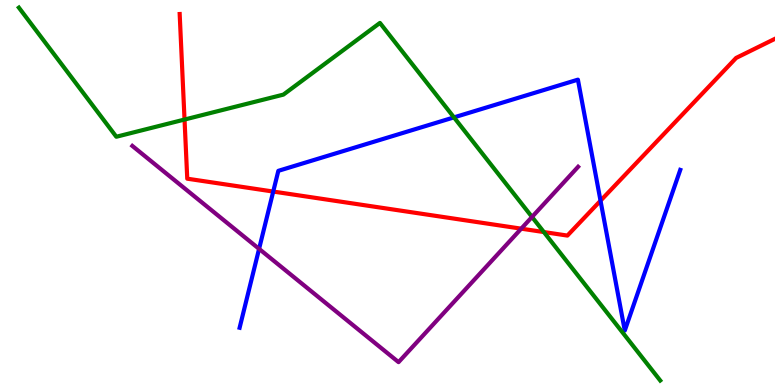[{'lines': ['blue', 'red'], 'intersections': [{'x': 3.53, 'y': 5.02}, {'x': 7.75, 'y': 4.79}]}, {'lines': ['green', 'red'], 'intersections': [{'x': 2.38, 'y': 6.89}, {'x': 7.02, 'y': 3.97}]}, {'lines': ['purple', 'red'], 'intersections': [{'x': 6.73, 'y': 4.06}]}, {'lines': ['blue', 'green'], 'intersections': [{'x': 5.86, 'y': 6.95}]}, {'lines': ['blue', 'purple'], 'intersections': [{'x': 3.34, 'y': 3.54}]}, {'lines': ['green', 'purple'], 'intersections': [{'x': 6.86, 'y': 4.37}]}]